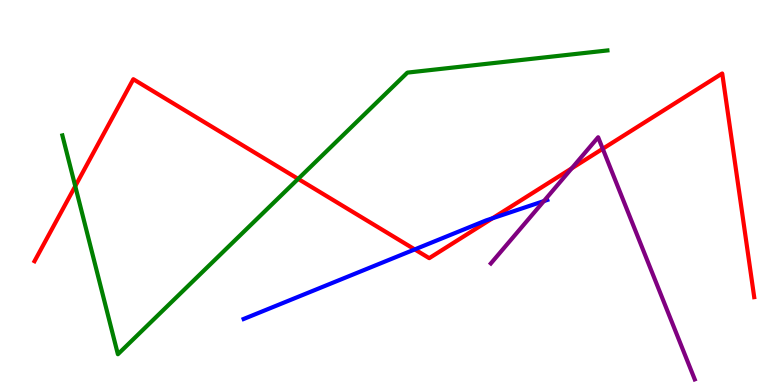[{'lines': ['blue', 'red'], 'intersections': [{'x': 5.35, 'y': 3.52}, {'x': 6.35, 'y': 4.33}]}, {'lines': ['green', 'red'], 'intersections': [{'x': 0.971, 'y': 5.16}, {'x': 3.85, 'y': 5.35}]}, {'lines': ['purple', 'red'], 'intersections': [{'x': 7.38, 'y': 5.63}, {'x': 7.78, 'y': 6.14}]}, {'lines': ['blue', 'green'], 'intersections': []}, {'lines': ['blue', 'purple'], 'intersections': [{'x': 7.02, 'y': 4.78}]}, {'lines': ['green', 'purple'], 'intersections': []}]